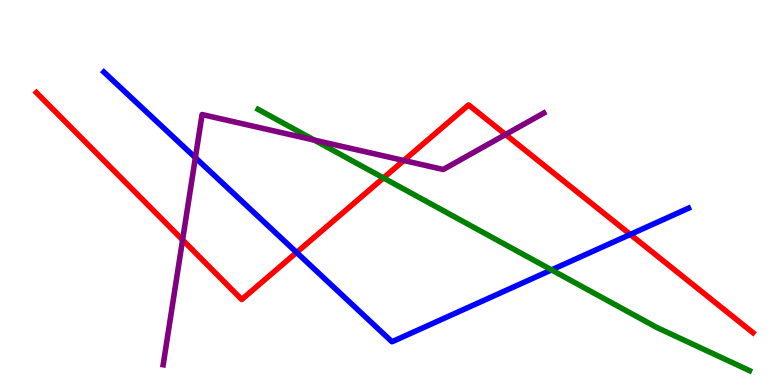[{'lines': ['blue', 'red'], 'intersections': [{'x': 3.83, 'y': 3.44}, {'x': 8.13, 'y': 3.91}]}, {'lines': ['green', 'red'], 'intersections': [{'x': 4.95, 'y': 5.38}]}, {'lines': ['purple', 'red'], 'intersections': [{'x': 2.36, 'y': 3.77}, {'x': 5.21, 'y': 5.83}, {'x': 6.52, 'y': 6.51}]}, {'lines': ['blue', 'green'], 'intersections': [{'x': 7.12, 'y': 2.99}]}, {'lines': ['blue', 'purple'], 'intersections': [{'x': 2.52, 'y': 5.9}]}, {'lines': ['green', 'purple'], 'intersections': [{'x': 4.06, 'y': 6.36}]}]